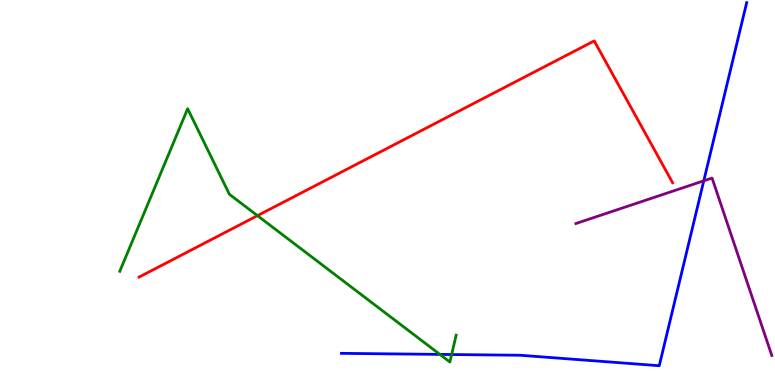[{'lines': ['blue', 'red'], 'intersections': []}, {'lines': ['green', 'red'], 'intersections': [{'x': 3.32, 'y': 4.4}]}, {'lines': ['purple', 'red'], 'intersections': []}, {'lines': ['blue', 'green'], 'intersections': [{'x': 5.68, 'y': 0.795}, {'x': 5.83, 'y': 0.792}]}, {'lines': ['blue', 'purple'], 'intersections': [{'x': 9.08, 'y': 5.3}]}, {'lines': ['green', 'purple'], 'intersections': []}]